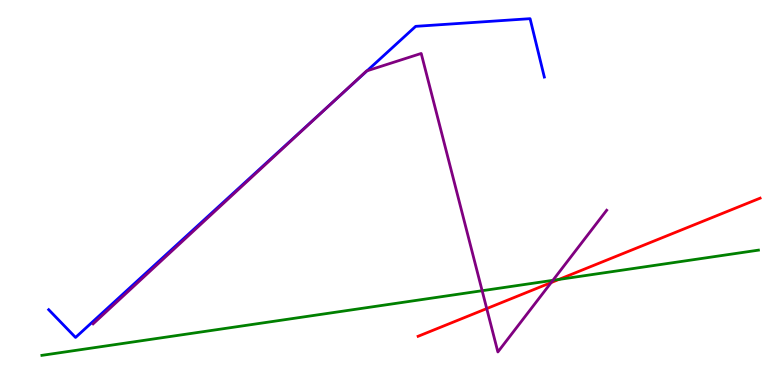[{'lines': ['blue', 'red'], 'intersections': []}, {'lines': ['green', 'red'], 'intersections': [{'x': 7.21, 'y': 2.74}]}, {'lines': ['purple', 'red'], 'intersections': [{'x': 6.28, 'y': 1.98}, {'x': 7.11, 'y': 2.66}]}, {'lines': ['blue', 'green'], 'intersections': []}, {'lines': ['blue', 'purple'], 'intersections': [{'x': 4.32, 'y': 7.4}, {'x': 4.74, 'y': 8.16}]}, {'lines': ['green', 'purple'], 'intersections': [{'x': 6.22, 'y': 2.45}, {'x': 7.13, 'y': 2.72}]}]